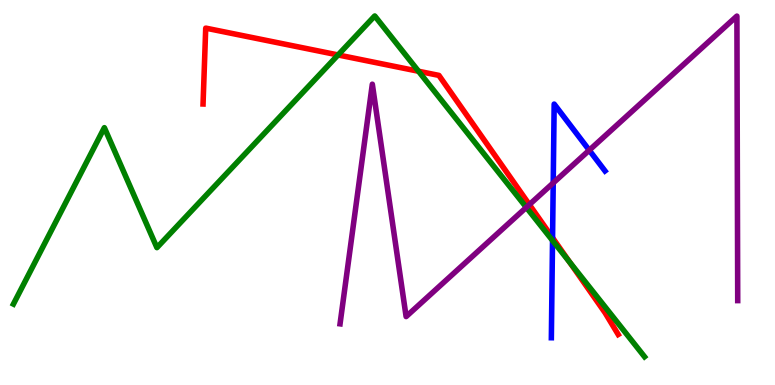[{'lines': ['blue', 'red'], 'intersections': [{'x': 7.13, 'y': 3.82}]}, {'lines': ['green', 'red'], 'intersections': [{'x': 4.36, 'y': 8.57}, {'x': 5.4, 'y': 8.15}, {'x': 7.35, 'y': 3.19}]}, {'lines': ['purple', 'red'], 'intersections': [{'x': 6.83, 'y': 4.69}]}, {'lines': ['blue', 'green'], 'intersections': [{'x': 7.13, 'y': 3.75}]}, {'lines': ['blue', 'purple'], 'intersections': [{'x': 7.14, 'y': 5.25}, {'x': 7.6, 'y': 6.1}]}, {'lines': ['green', 'purple'], 'intersections': [{'x': 6.79, 'y': 4.61}]}]